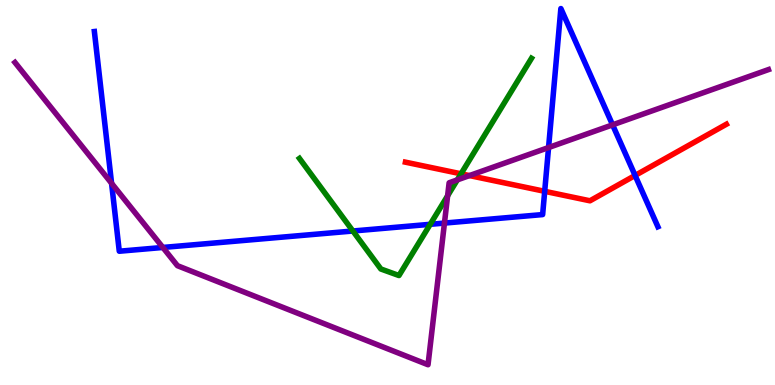[{'lines': ['blue', 'red'], 'intersections': [{'x': 7.03, 'y': 5.03}, {'x': 8.19, 'y': 5.44}]}, {'lines': ['green', 'red'], 'intersections': [{'x': 5.95, 'y': 5.49}]}, {'lines': ['purple', 'red'], 'intersections': [{'x': 6.06, 'y': 5.44}]}, {'lines': ['blue', 'green'], 'intersections': [{'x': 4.55, 'y': 4.0}, {'x': 5.55, 'y': 4.17}]}, {'lines': ['blue', 'purple'], 'intersections': [{'x': 1.44, 'y': 5.24}, {'x': 2.1, 'y': 3.57}, {'x': 5.73, 'y': 4.21}, {'x': 7.08, 'y': 6.17}, {'x': 7.9, 'y': 6.76}]}, {'lines': ['green', 'purple'], 'intersections': [{'x': 5.78, 'y': 4.91}, {'x': 5.9, 'y': 5.33}]}]